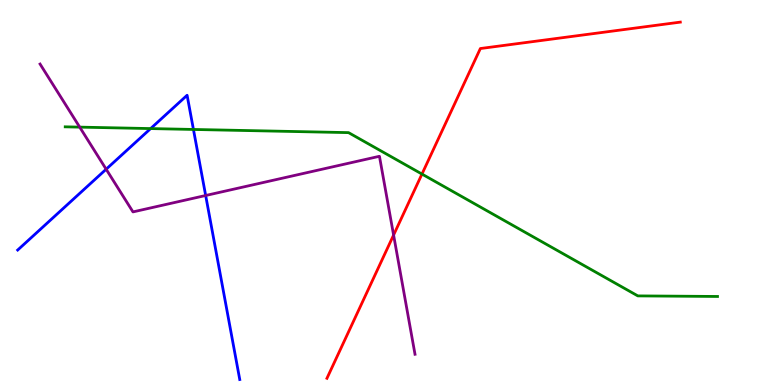[{'lines': ['blue', 'red'], 'intersections': []}, {'lines': ['green', 'red'], 'intersections': [{'x': 5.44, 'y': 5.48}]}, {'lines': ['purple', 'red'], 'intersections': [{'x': 5.08, 'y': 3.89}]}, {'lines': ['blue', 'green'], 'intersections': [{'x': 1.94, 'y': 6.66}, {'x': 2.5, 'y': 6.64}]}, {'lines': ['blue', 'purple'], 'intersections': [{'x': 1.37, 'y': 5.6}, {'x': 2.65, 'y': 4.92}]}, {'lines': ['green', 'purple'], 'intersections': [{'x': 1.03, 'y': 6.7}]}]